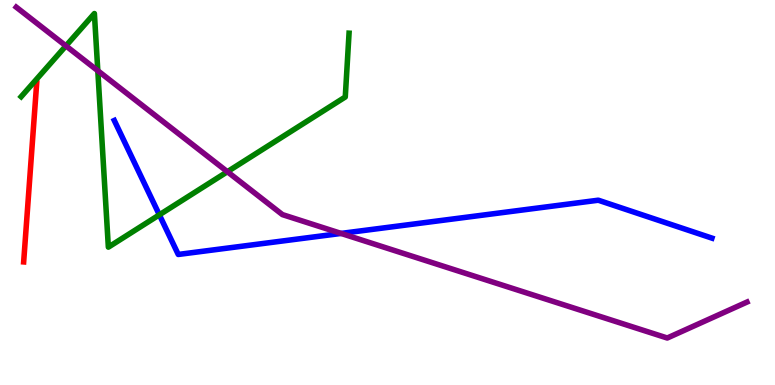[{'lines': ['blue', 'red'], 'intersections': []}, {'lines': ['green', 'red'], 'intersections': []}, {'lines': ['purple', 'red'], 'intersections': []}, {'lines': ['blue', 'green'], 'intersections': [{'x': 2.06, 'y': 4.42}]}, {'lines': ['blue', 'purple'], 'intersections': [{'x': 4.4, 'y': 3.94}]}, {'lines': ['green', 'purple'], 'intersections': [{'x': 0.851, 'y': 8.81}, {'x': 1.26, 'y': 8.16}, {'x': 2.93, 'y': 5.54}]}]